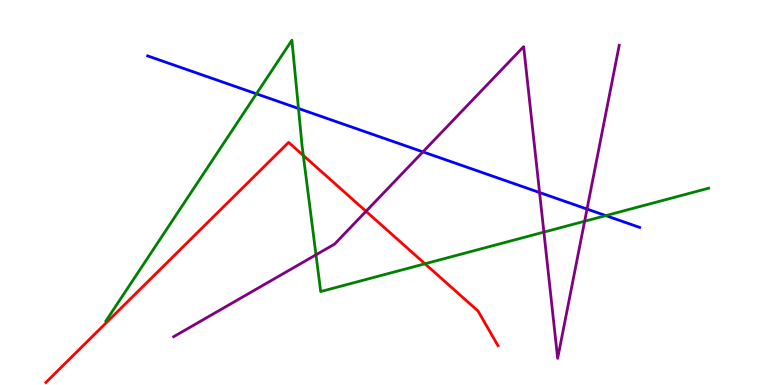[{'lines': ['blue', 'red'], 'intersections': []}, {'lines': ['green', 'red'], 'intersections': [{'x': 3.91, 'y': 5.96}, {'x': 5.48, 'y': 3.15}]}, {'lines': ['purple', 'red'], 'intersections': [{'x': 4.72, 'y': 4.51}]}, {'lines': ['blue', 'green'], 'intersections': [{'x': 3.31, 'y': 7.56}, {'x': 3.85, 'y': 7.18}, {'x': 7.82, 'y': 4.4}]}, {'lines': ['blue', 'purple'], 'intersections': [{'x': 5.46, 'y': 6.06}, {'x': 6.96, 'y': 5.0}, {'x': 7.57, 'y': 4.57}]}, {'lines': ['green', 'purple'], 'intersections': [{'x': 4.08, 'y': 3.38}, {'x': 7.02, 'y': 3.97}, {'x': 7.54, 'y': 4.25}]}]